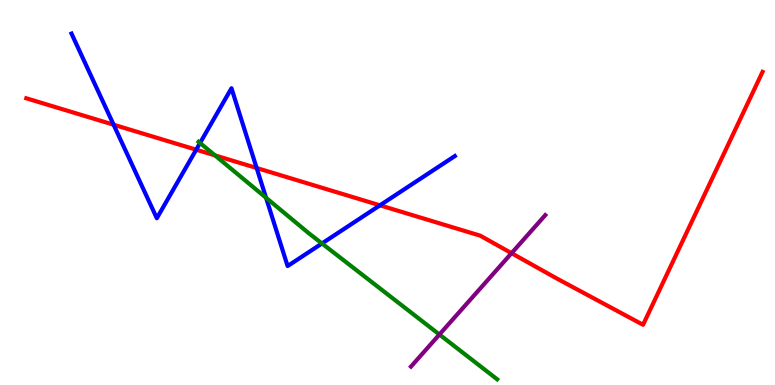[{'lines': ['blue', 'red'], 'intersections': [{'x': 1.47, 'y': 6.76}, {'x': 2.53, 'y': 6.11}, {'x': 3.31, 'y': 5.64}, {'x': 4.9, 'y': 4.67}]}, {'lines': ['green', 'red'], 'intersections': [{'x': 2.77, 'y': 5.96}]}, {'lines': ['purple', 'red'], 'intersections': [{'x': 6.6, 'y': 3.42}]}, {'lines': ['blue', 'green'], 'intersections': [{'x': 2.58, 'y': 6.29}, {'x': 3.43, 'y': 4.86}, {'x': 4.15, 'y': 3.68}]}, {'lines': ['blue', 'purple'], 'intersections': []}, {'lines': ['green', 'purple'], 'intersections': [{'x': 5.67, 'y': 1.31}]}]